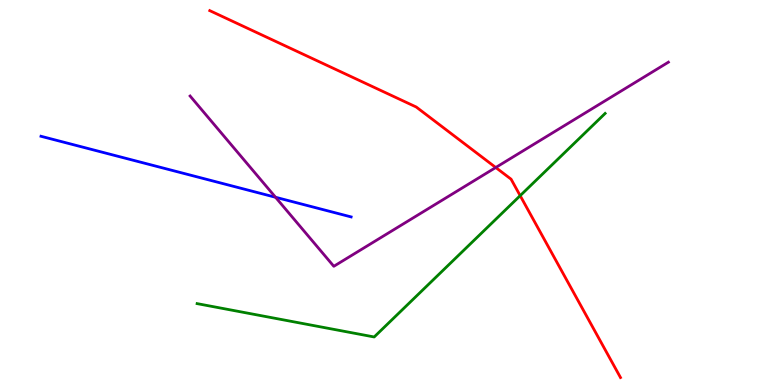[{'lines': ['blue', 'red'], 'intersections': []}, {'lines': ['green', 'red'], 'intersections': [{'x': 6.71, 'y': 4.92}]}, {'lines': ['purple', 'red'], 'intersections': [{'x': 6.4, 'y': 5.65}]}, {'lines': ['blue', 'green'], 'intersections': []}, {'lines': ['blue', 'purple'], 'intersections': [{'x': 3.56, 'y': 4.88}]}, {'lines': ['green', 'purple'], 'intersections': []}]